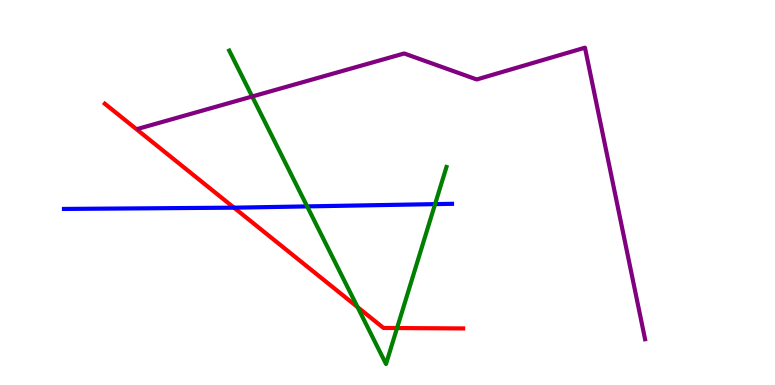[{'lines': ['blue', 'red'], 'intersections': [{'x': 3.02, 'y': 4.61}]}, {'lines': ['green', 'red'], 'intersections': [{'x': 4.61, 'y': 2.02}, {'x': 5.12, 'y': 1.48}]}, {'lines': ['purple', 'red'], 'intersections': []}, {'lines': ['blue', 'green'], 'intersections': [{'x': 3.96, 'y': 4.64}, {'x': 5.61, 'y': 4.7}]}, {'lines': ['blue', 'purple'], 'intersections': []}, {'lines': ['green', 'purple'], 'intersections': [{'x': 3.25, 'y': 7.49}]}]